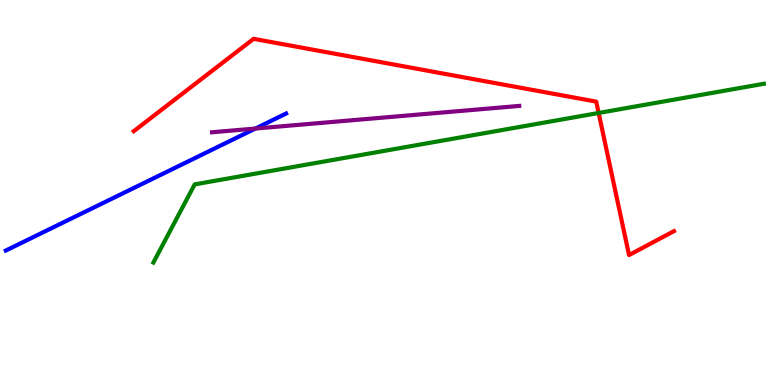[{'lines': ['blue', 'red'], 'intersections': []}, {'lines': ['green', 'red'], 'intersections': [{'x': 7.72, 'y': 7.07}]}, {'lines': ['purple', 'red'], 'intersections': []}, {'lines': ['blue', 'green'], 'intersections': []}, {'lines': ['blue', 'purple'], 'intersections': [{'x': 3.3, 'y': 6.66}]}, {'lines': ['green', 'purple'], 'intersections': []}]